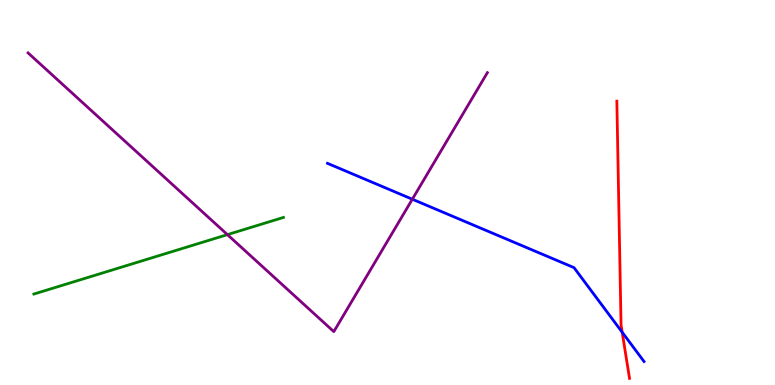[{'lines': ['blue', 'red'], 'intersections': [{'x': 8.03, 'y': 1.37}]}, {'lines': ['green', 'red'], 'intersections': []}, {'lines': ['purple', 'red'], 'intersections': []}, {'lines': ['blue', 'green'], 'intersections': []}, {'lines': ['blue', 'purple'], 'intersections': [{'x': 5.32, 'y': 4.83}]}, {'lines': ['green', 'purple'], 'intersections': [{'x': 2.93, 'y': 3.91}]}]